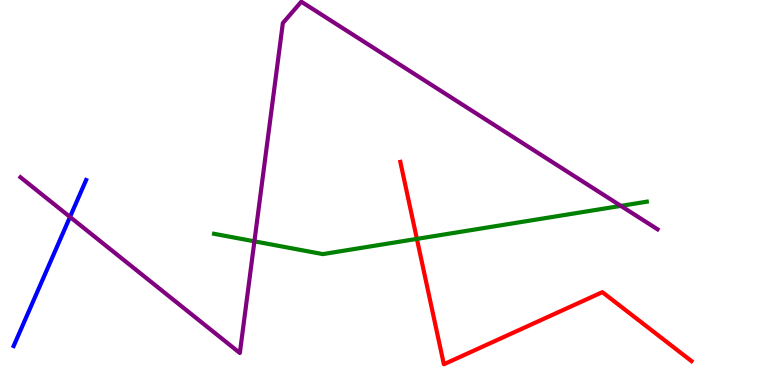[{'lines': ['blue', 'red'], 'intersections': []}, {'lines': ['green', 'red'], 'intersections': [{'x': 5.38, 'y': 3.8}]}, {'lines': ['purple', 'red'], 'intersections': []}, {'lines': ['blue', 'green'], 'intersections': []}, {'lines': ['blue', 'purple'], 'intersections': [{'x': 0.903, 'y': 4.37}]}, {'lines': ['green', 'purple'], 'intersections': [{'x': 3.28, 'y': 3.73}, {'x': 8.01, 'y': 4.65}]}]